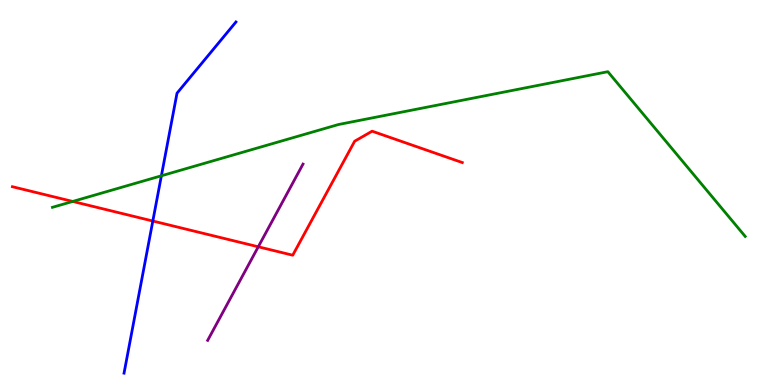[{'lines': ['blue', 'red'], 'intersections': [{'x': 1.97, 'y': 4.26}]}, {'lines': ['green', 'red'], 'intersections': [{'x': 0.938, 'y': 4.77}]}, {'lines': ['purple', 'red'], 'intersections': [{'x': 3.33, 'y': 3.59}]}, {'lines': ['blue', 'green'], 'intersections': [{'x': 2.08, 'y': 5.43}]}, {'lines': ['blue', 'purple'], 'intersections': []}, {'lines': ['green', 'purple'], 'intersections': []}]